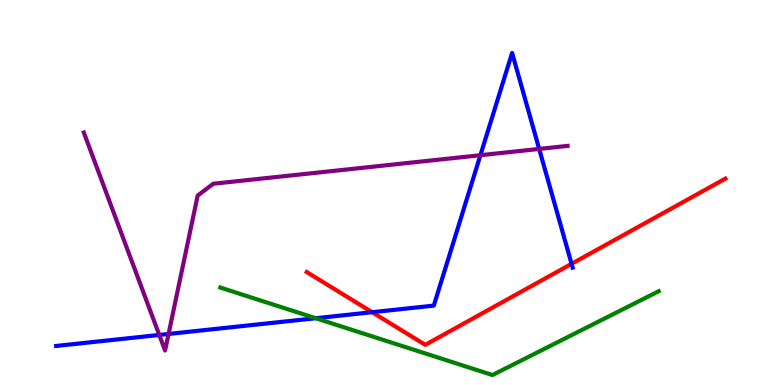[{'lines': ['blue', 'red'], 'intersections': [{'x': 4.8, 'y': 1.89}, {'x': 7.38, 'y': 3.15}]}, {'lines': ['green', 'red'], 'intersections': []}, {'lines': ['purple', 'red'], 'intersections': []}, {'lines': ['blue', 'green'], 'intersections': [{'x': 4.07, 'y': 1.73}]}, {'lines': ['blue', 'purple'], 'intersections': [{'x': 2.06, 'y': 1.3}, {'x': 2.18, 'y': 1.33}, {'x': 6.2, 'y': 5.97}, {'x': 6.96, 'y': 6.13}]}, {'lines': ['green', 'purple'], 'intersections': []}]